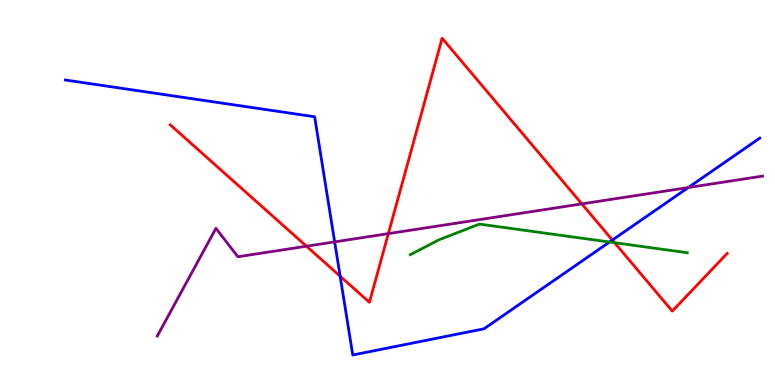[{'lines': ['blue', 'red'], 'intersections': [{'x': 4.39, 'y': 2.83}, {'x': 7.9, 'y': 3.76}]}, {'lines': ['green', 'red'], 'intersections': [{'x': 7.93, 'y': 3.7}]}, {'lines': ['purple', 'red'], 'intersections': [{'x': 3.95, 'y': 3.6}, {'x': 5.01, 'y': 3.93}, {'x': 7.51, 'y': 4.7}]}, {'lines': ['blue', 'green'], 'intersections': [{'x': 7.86, 'y': 3.71}]}, {'lines': ['blue', 'purple'], 'intersections': [{'x': 4.32, 'y': 3.72}, {'x': 8.88, 'y': 5.13}]}, {'lines': ['green', 'purple'], 'intersections': []}]